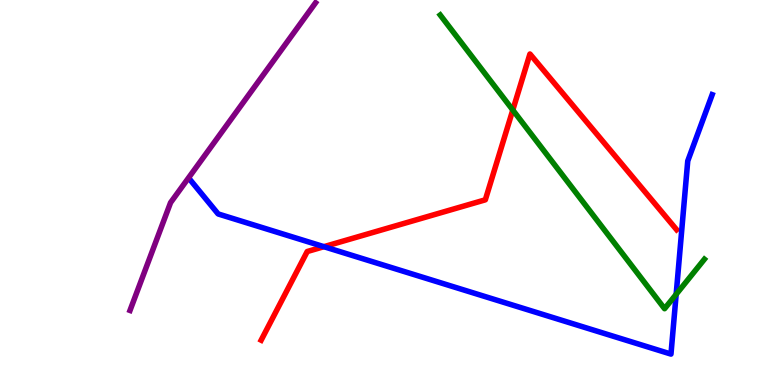[{'lines': ['blue', 'red'], 'intersections': [{'x': 4.18, 'y': 3.59}]}, {'lines': ['green', 'red'], 'intersections': [{'x': 6.62, 'y': 7.14}]}, {'lines': ['purple', 'red'], 'intersections': []}, {'lines': ['blue', 'green'], 'intersections': [{'x': 8.72, 'y': 2.36}]}, {'lines': ['blue', 'purple'], 'intersections': []}, {'lines': ['green', 'purple'], 'intersections': []}]